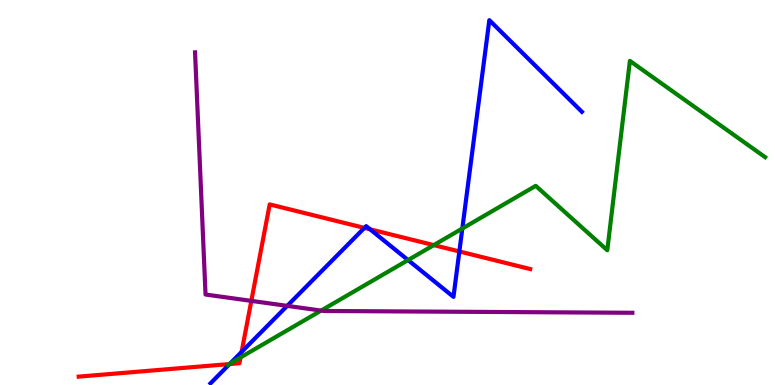[{'lines': ['blue', 'red'], 'intersections': [{'x': 2.96, 'y': 0.544}, {'x': 3.12, 'y': 0.859}, {'x': 4.7, 'y': 4.08}, {'x': 4.78, 'y': 4.04}, {'x': 5.93, 'y': 3.47}]}, {'lines': ['green', 'red'], 'intersections': [{'x': 2.96, 'y': 0.543}, {'x': 3.1, 'y': 0.716}, {'x': 5.6, 'y': 3.63}]}, {'lines': ['purple', 'red'], 'intersections': [{'x': 3.24, 'y': 2.18}]}, {'lines': ['blue', 'green'], 'intersections': [{'x': 2.97, 'y': 0.56}, {'x': 5.27, 'y': 3.25}, {'x': 5.97, 'y': 4.06}]}, {'lines': ['blue', 'purple'], 'intersections': [{'x': 3.71, 'y': 2.06}]}, {'lines': ['green', 'purple'], 'intersections': [{'x': 4.14, 'y': 1.93}]}]